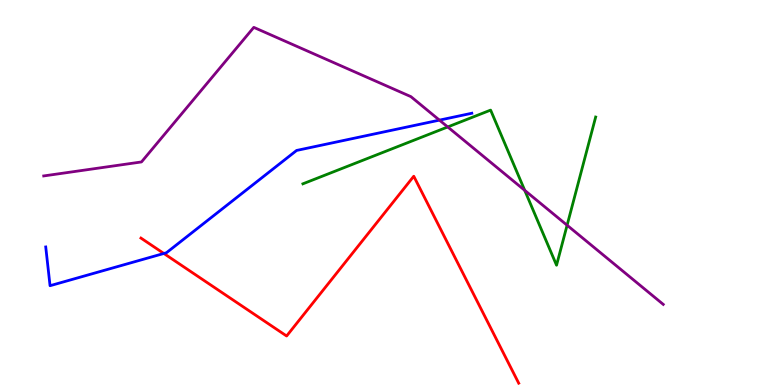[{'lines': ['blue', 'red'], 'intersections': [{'x': 2.11, 'y': 3.42}]}, {'lines': ['green', 'red'], 'intersections': []}, {'lines': ['purple', 'red'], 'intersections': []}, {'lines': ['blue', 'green'], 'intersections': []}, {'lines': ['blue', 'purple'], 'intersections': [{'x': 5.67, 'y': 6.88}]}, {'lines': ['green', 'purple'], 'intersections': [{'x': 5.78, 'y': 6.7}, {'x': 6.77, 'y': 5.06}, {'x': 7.32, 'y': 4.15}]}]